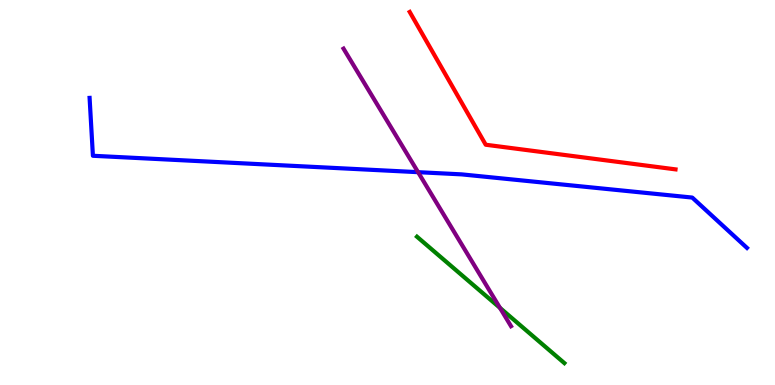[{'lines': ['blue', 'red'], 'intersections': []}, {'lines': ['green', 'red'], 'intersections': []}, {'lines': ['purple', 'red'], 'intersections': []}, {'lines': ['blue', 'green'], 'intersections': []}, {'lines': ['blue', 'purple'], 'intersections': [{'x': 5.39, 'y': 5.53}]}, {'lines': ['green', 'purple'], 'intersections': [{'x': 6.45, 'y': 2.0}]}]